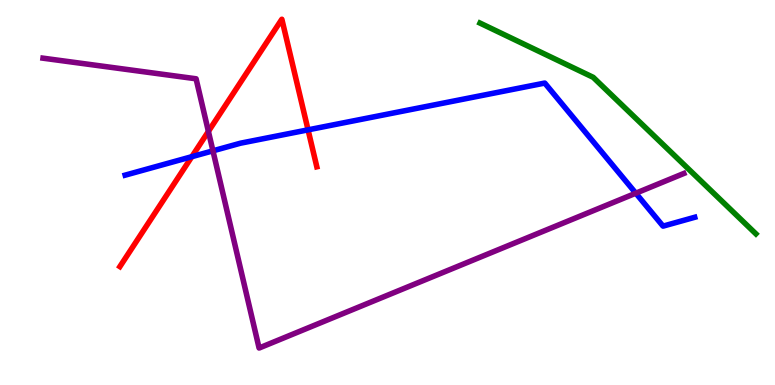[{'lines': ['blue', 'red'], 'intersections': [{'x': 2.48, 'y': 5.93}, {'x': 3.97, 'y': 6.63}]}, {'lines': ['green', 'red'], 'intersections': []}, {'lines': ['purple', 'red'], 'intersections': [{'x': 2.69, 'y': 6.59}]}, {'lines': ['blue', 'green'], 'intersections': []}, {'lines': ['blue', 'purple'], 'intersections': [{'x': 2.75, 'y': 6.08}, {'x': 8.2, 'y': 4.98}]}, {'lines': ['green', 'purple'], 'intersections': []}]